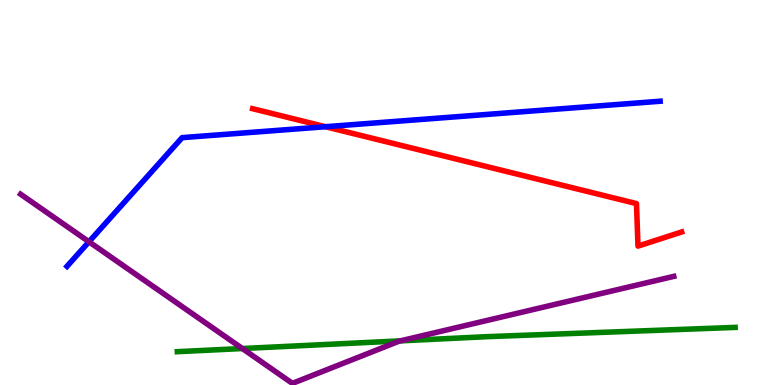[{'lines': ['blue', 'red'], 'intersections': [{'x': 4.2, 'y': 6.71}]}, {'lines': ['green', 'red'], 'intersections': []}, {'lines': ['purple', 'red'], 'intersections': []}, {'lines': ['blue', 'green'], 'intersections': []}, {'lines': ['blue', 'purple'], 'intersections': [{'x': 1.15, 'y': 3.72}]}, {'lines': ['green', 'purple'], 'intersections': [{'x': 3.13, 'y': 0.947}, {'x': 5.17, 'y': 1.15}]}]